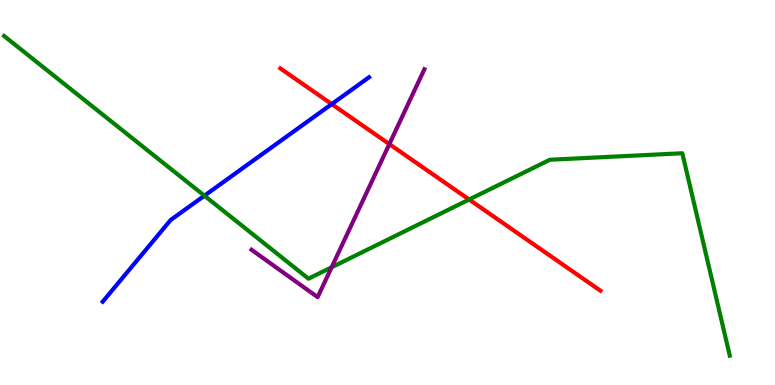[{'lines': ['blue', 'red'], 'intersections': [{'x': 4.28, 'y': 7.3}]}, {'lines': ['green', 'red'], 'intersections': [{'x': 6.05, 'y': 4.82}]}, {'lines': ['purple', 'red'], 'intersections': [{'x': 5.02, 'y': 6.26}]}, {'lines': ['blue', 'green'], 'intersections': [{'x': 2.64, 'y': 4.92}]}, {'lines': ['blue', 'purple'], 'intersections': []}, {'lines': ['green', 'purple'], 'intersections': [{'x': 4.28, 'y': 3.06}]}]